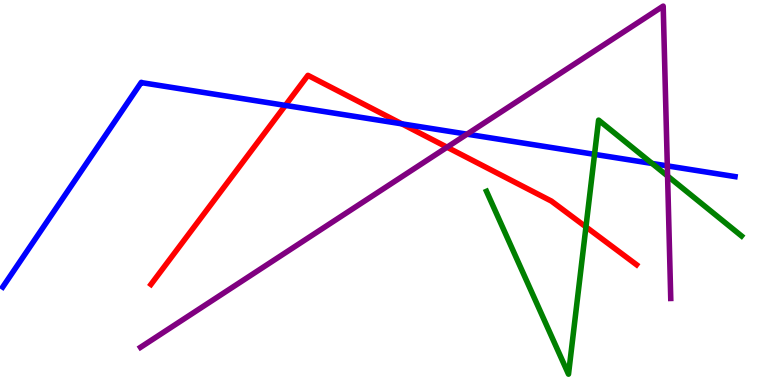[{'lines': ['blue', 'red'], 'intersections': [{'x': 3.68, 'y': 7.26}, {'x': 5.18, 'y': 6.78}]}, {'lines': ['green', 'red'], 'intersections': [{'x': 7.56, 'y': 4.11}]}, {'lines': ['purple', 'red'], 'intersections': [{'x': 5.77, 'y': 6.18}]}, {'lines': ['blue', 'green'], 'intersections': [{'x': 7.67, 'y': 5.99}, {'x': 8.41, 'y': 5.75}]}, {'lines': ['blue', 'purple'], 'intersections': [{'x': 6.03, 'y': 6.52}, {'x': 8.61, 'y': 5.69}]}, {'lines': ['green', 'purple'], 'intersections': [{'x': 8.61, 'y': 5.43}]}]